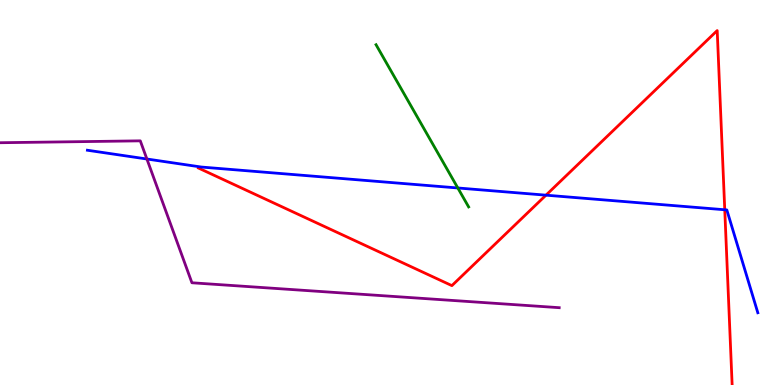[{'lines': ['blue', 'red'], 'intersections': [{'x': 7.04, 'y': 4.93}, {'x': 9.35, 'y': 4.55}]}, {'lines': ['green', 'red'], 'intersections': []}, {'lines': ['purple', 'red'], 'intersections': []}, {'lines': ['blue', 'green'], 'intersections': [{'x': 5.91, 'y': 5.12}]}, {'lines': ['blue', 'purple'], 'intersections': [{'x': 1.9, 'y': 5.87}]}, {'lines': ['green', 'purple'], 'intersections': []}]